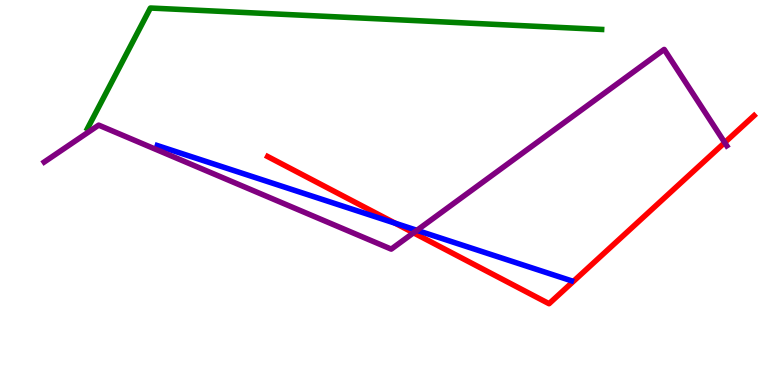[{'lines': ['blue', 'red'], 'intersections': [{'x': 5.1, 'y': 4.2}]}, {'lines': ['green', 'red'], 'intersections': []}, {'lines': ['purple', 'red'], 'intersections': [{'x': 5.34, 'y': 3.95}, {'x': 9.35, 'y': 6.3}]}, {'lines': ['blue', 'green'], 'intersections': []}, {'lines': ['blue', 'purple'], 'intersections': [{'x': 5.38, 'y': 4.02}]}, {'lines': ['green', 'purple'], 'intersections': []}]